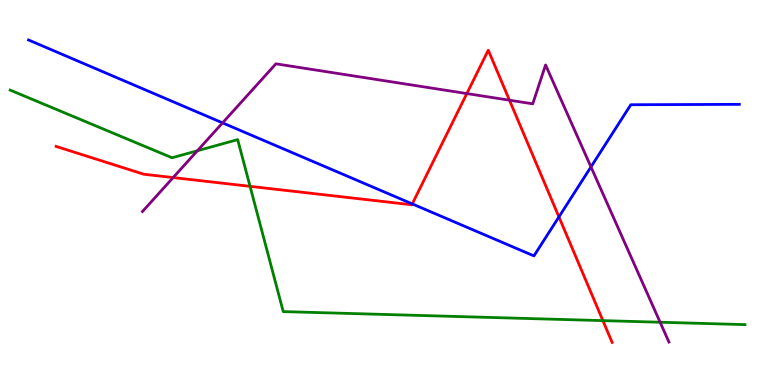[{'lines': ['blue', 'red'], 'intersections': [{'x': 5.32, 'y': 4.7}, {'x': 7.21, 'y': 4.37}]}, {'lines': ['green', 'red'], 'intersections': [{'x': 3.23, 'y': 5.16}, {'x': 7.78, 'y': 1.67}]}, {'lines': ['purple', 'red'], 'intersections': [{'x': 2.23, 'y': 5.39}, {'x': 6.02, 'y': 7.57}, {'x': 6.57, 'y': 7.4}]}, {'lines': ['blue', 'green'], 'intersections': []}, {'lines': ['blue', 'purple'], 'intersections': [{'x': 2.87, 'y': 6.81}, {'x': 7.63, 'y': 5.66}]}, {'lines': ['green', 'purple'], 'intersections': [{'x': 2.55, 'y': 6.08}, {'x': 8.52, 'y': 1.63}]}]